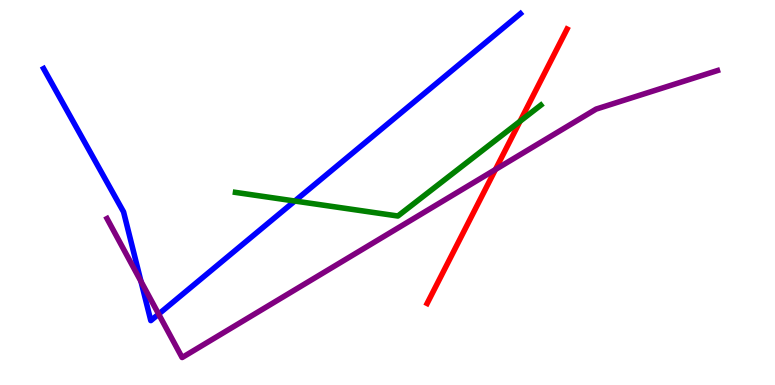[{'lines': ['blue', 'red'], 'intersections': []}, {'lines': ['green', 'red'], 'intersections': [{'x': 6.71, 'y': 6.85}]}, {'lines': ['purple', 'red'], 'intersections': [{'x': 6.39, 'y': 5.6}]}, {'lines': ['blue', 'green'], 'intersections': [{'x': 3.8, 'y': 4.78}]}, {'lines': ['blue', 'purple'], 'intersections': [{'x': 1.82, 'y': 2.69}, {'x': 2.05, 'y': 1.84}]}, {'lines': ['green', 'purple'], 'intersections': []}]